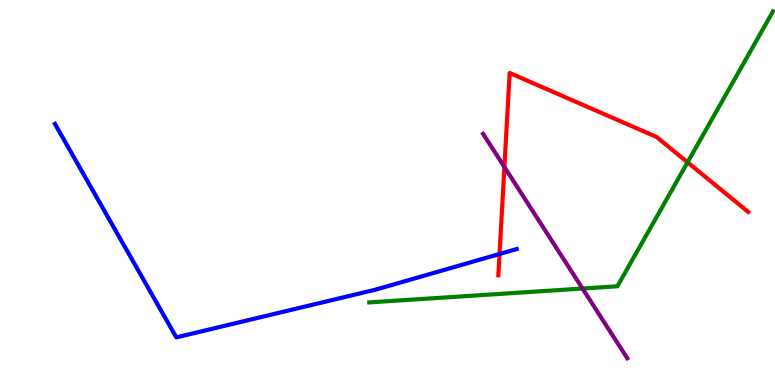[{'lines': ['blue', 'red'], 'intersections': [{'x': 6.45, 'y': 3.4}]}, {'lines': ['green', 'red'], 'intersections': [{'x': 8.87, 'y': 5.78}]}, {'lines': ['purple', 'red'], 'intersections': [{'x': 6.51, 'y': 5.66}]}, {'lines': ['blue', 'green'], 'intersections': []}, {'lines': ['blue', 'purple'], 'intersections': []}, {'lines': ['green', 'purple'], 'intersections': [{'x': 7.52, 'y': 2.51}]}]